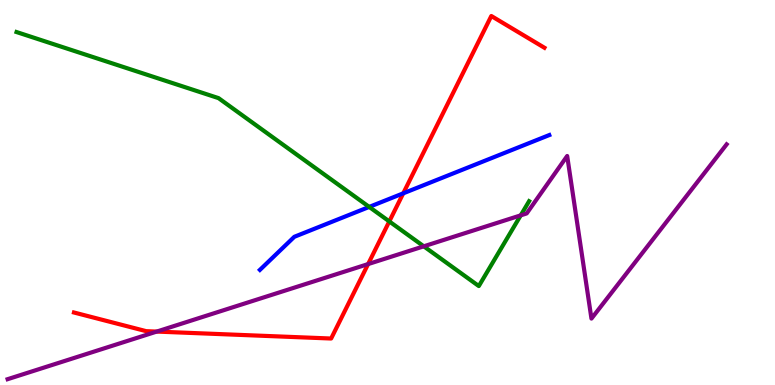[{'lines': ['blue', 'red'], 'intersections': [{'x': 5.2, 'y': 4.98}]}, {'lines': ['green', 'red'], 'intersections': [{'x': 5.02, 'y': 4.25}]}, {'lines': ['purple', 'red'], 'intersections': [{'x': 2.02, 'y': 1.39}, {'x': 4.75, 'y': 3.14}]}, {'lines': ['blue', 'green'], 'intersections': [{'x': 4.76, 'y': 4.63}]}, {'lines': ['blue', 'purple'], 'intersections': []}, {'lines': ['green', 'purple'], 'intersections': [{'x': 5.47, 'y': 3.6}, {'x': 6.72, 'y': 4.41}]}]